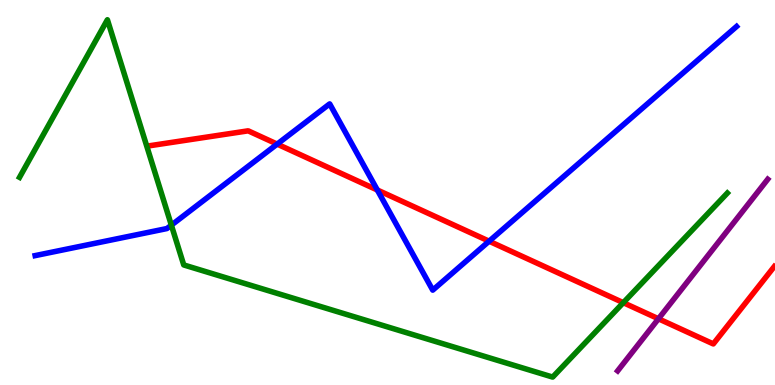[{'lines': ['blue', 'red'], 'intersections': [{'x': 3.58, 'y': 6.26}, {'x': 4.87, 'y': 5.07}, {'x': 6.31, 'y': 3.73}]}, {'lines': ['green', 'red'], 'intersections': [{'x': 8.04, 'y': 2.14}]}, {'lines': ['purple', 'red'], 'intersections': [{'x': 8.5, 'y': 1.72}]}, {'lines': ['blue', 'green'], 'intersections': [{'x': 2.21, 'y': 4.15}]}, {'lines': ['blue', 'purple'], 'intersections': []}, {'lines': ['green', 'purple'], 'intersections': []}]